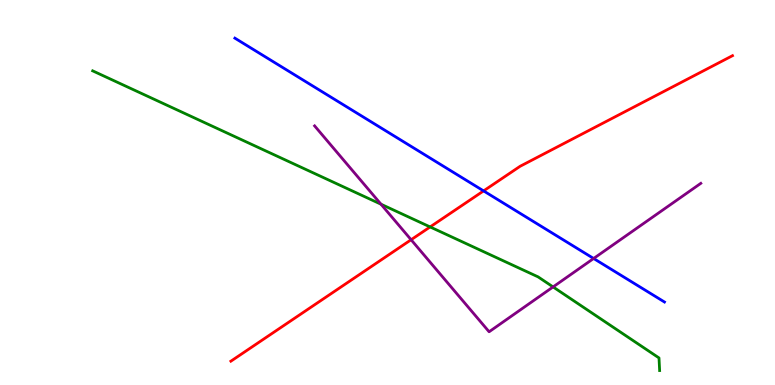[{'lines': ['blue', 'red'], 'intersections': [{'x': 6.24, 'y': 5.04}]}, {'lines': ['green', 'red'], 'intersections': [{'x': 5.55, 'y': 4.11}]}, {'lines': ['purple', 'red'], 'intersections': [{'x': 5.3, 'y': 3.77}]}, {'lines': ['blue', 'green'], 'intersections': []}, {'lines': ['blue', 'purple'], 'intersections': [{'x': 7.66, 'y': 3.29}]}, {'lines': ['green', 'purple'], 'intersections': [{'x': 4.92, 'y': 4.7}, {'x': 7.14, 'y': 2.55}]}]